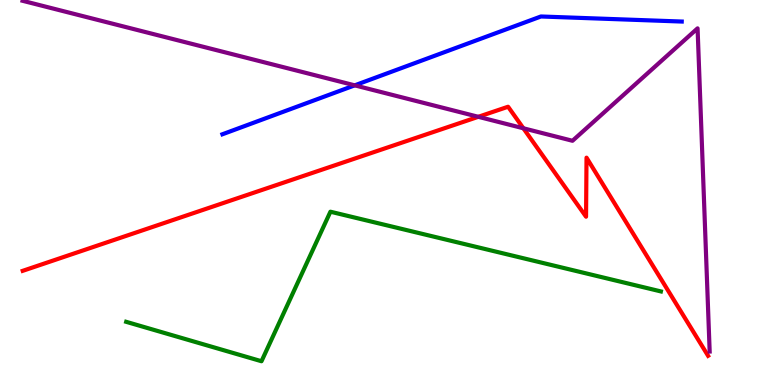[{'lines': ['blue', 'red'], 'intersections': []}, {'lines': ['green', 'red'], 'intersections': []}, {'lines': ['purple', 'red'], 'intersections': [{'x': 6.17, 'y': 6.97}, {'x': 6.75, 'y': 6.67}]}, {'lines': ['blue', 'green'], 'intersections': []}, {'lines': ['blue', 'purple'], 'intersections': [{'x': 4.58, 'y': 7.78}]}, {'lines': ['green', 'purple'], 'intersections': []}]